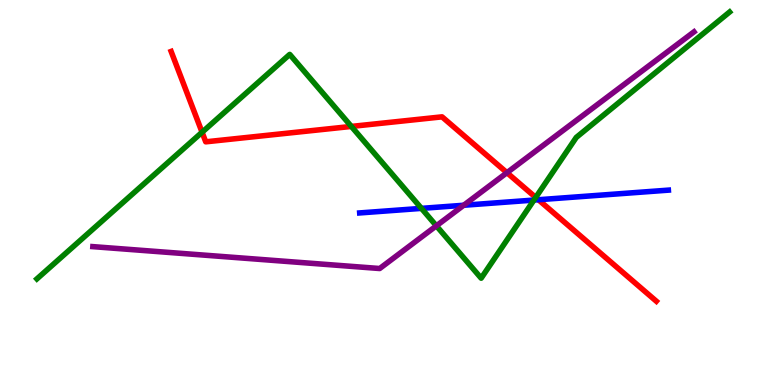[{'lines': ['blue', 'red'], 'intersections': [{'x': 6.95, 'y': 4.81}]}, {'lines': ['green', 'red'], 'intersections': [{'x': 2.61, 'y': 6.57}, {'x': 4.53, 'y': 6.72}, {'x': 6.91, 'y': 4.87}]}, {'lines': ['purple', 'red'], 'intersections': [{'x': 6.54, 'y': 5.51}]}, {'lines': ['blue', 'green'], 'intersections': [{'x': 5.44, 'y': 4.59}, {'x': 6.89, 'y': 4.8}]}, {'lines': ['blue', 'purple'], 'intersections': [{'x': 5.98, 'y': 4.67}]}, {'lines': ['green', 'purple'], 'intersections': [{'x': 5.63, 'y': 4.13}]}]